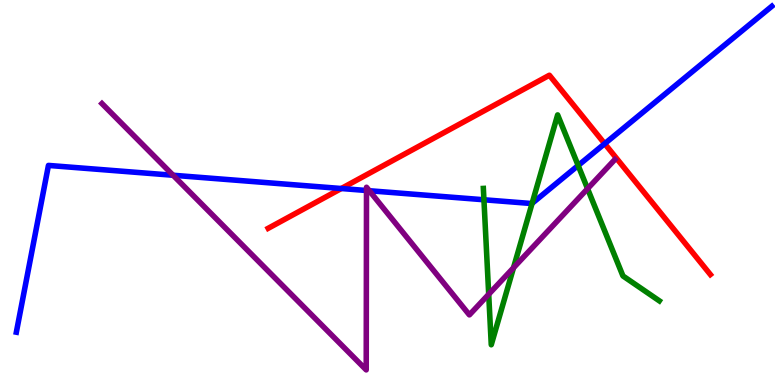[{'lines': ['blue', 'red'], 'intersections': [{'x': 4.4, 'y': 5.1}, {'x': 7.8, 'y': 6.27}]}, {'lines': ['green', 'red'], 'intersections': []}, {'lines': ['purple', 'red'], 'intersections': []}, {'lines': ['blue', 'green'], 'intersections': [{'x': 6.24, 'y': 4.81}, {'x': 6.87, 'y': 4.72}, {'x': 7.46, 'y': 5.7}]}, {'lines': ['blue', 'purple'], 'intersections': [{'x': 2.23, 'y': 5.45}, {'x': 4.73, 'y': 5.05}, {'x': 4.77, 'y': 5.05}]}, {'lines': ['green', 'purple'], 'intersections': [{'x': 6.31, 'y': 2.36}, {'x': 6.63, 'y': 3.04}, {'x': 7.58, 'y': 5.1}]}]